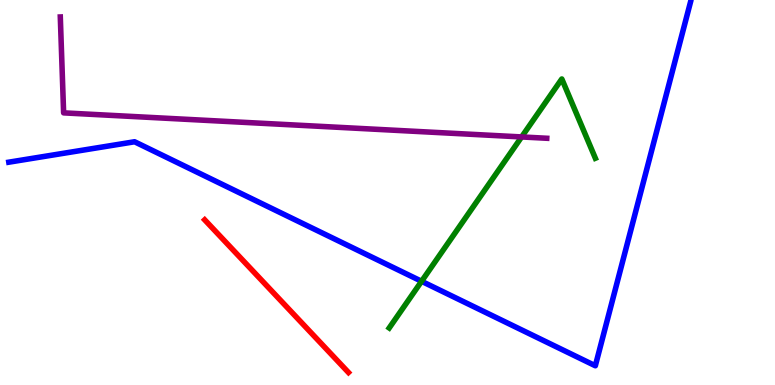[{'lines': ['blue', 'red'], 'intersections': []}, {'lines': ['green', 'red'], 'intersections': []}, {'lines': ['purple', 'red'], 'intersections': []}, {'lines': ['blue', 'green'], 'intersections': [{'x': 5.44, 'y': 2.69}]}, {'lines': ['blue', 'purple'], 'intersections': []}, {'lines': ['green', 'purple'], 'intersections': [{'x': 6.73, 'y': 6.44}]}]